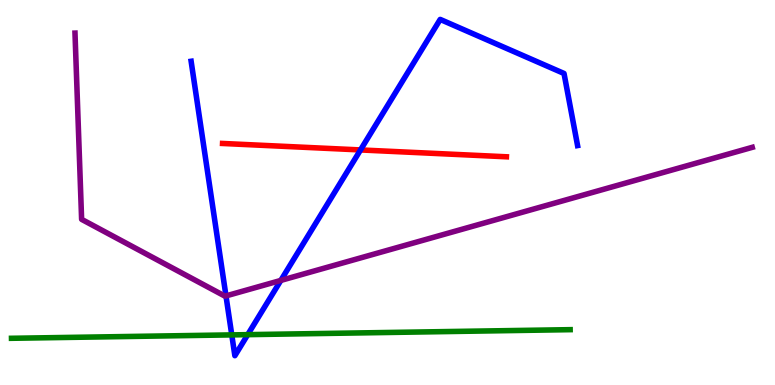[{'lines': ['blue', 'red'], 'intersections': [{'x': 4.65, 'y': 6.11}]}, {'lines': ['green', 'red'], 'intersections': []}, {'lines': ['purple', 'red'], 'intersections': []}, {'lines': ['blue', 'green'], 'intersections': [{'x': 2.99, 'y': 1.3}, {'x': 3.2, 'y': 1.31}]}, {'lines': ['blue', 'purple'], 'intersections': [{'x': 2.92, 'y': 2.31}, {'x': 3.62, 'y': 2.72}]}, {'lines': ['green', 'purple'], 'intersections': []}]